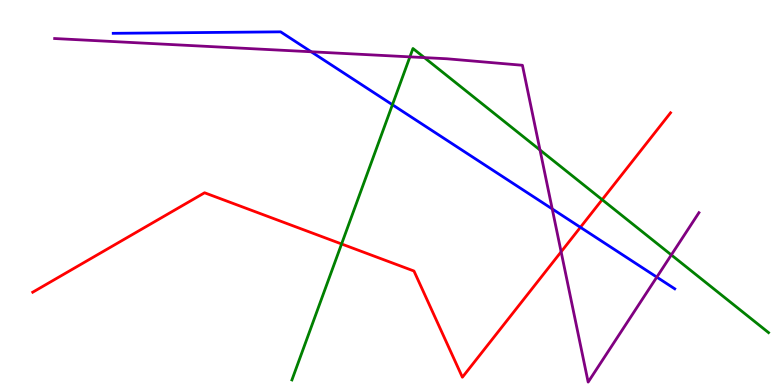[{'lines': ['blue', 'red'], 'intersections': [{'x': 7.49, 'y': 4.1}]}, {'lines': ['green', 'red'], 'intersections': [{'x': 4.41, 'y': 3.66}, {'x': 7.77, 'y': 4.81}]}, {'lines': ['purple', 'red'], 'intersections': [{'x': 7.24, 'y': 3.46}]}, {'lines': ['blue', 'green'], 'intersections': [{'x': 5.06, 'y': 7.28}]}, {'lines': ['blue', 'purple'], 'intersections': [{'x': 4.02, 'y': 8.66}, {'x': 7.13, 'y': 4.57}, {'x': 8.47, 'y': 2.8}]}, {'lines': ['green', 'purple'], 'intersections': [{'x': 5.29, 'y': 8.52}, {'x': 5.48, 'y': 8.5}, {'x': 6.97, 'y': 6.1}, {'x': 8.66, 'y': 3.38}]}]